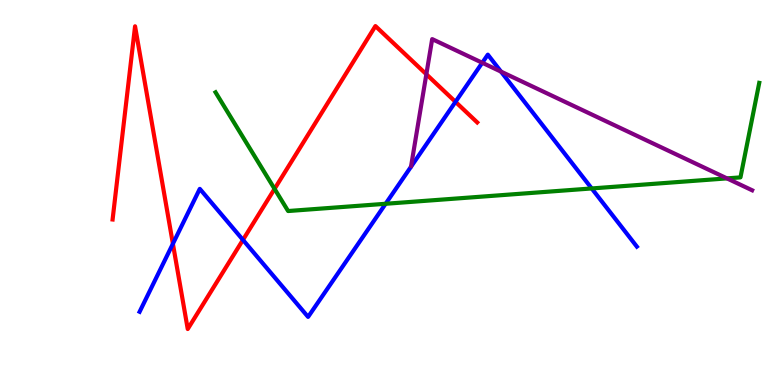[{'lines': ['blue', 'red'], 'intersections': [{'x': 2.23, 'y': 3.67}, {'x': 3.13, 'y': 3.77}, {'x': 5.88, 'y': 7.35}]}, {'lines': ['green', 'red'], 'intersections': [{'x': 3.54, 'y': 5.09}]}, {'lines': ['purple', 'red'], 'intersections': [{'x': 5.5, 'y': 8.07}]}, {'lines': ['blue', 'green'], 'intersections': [{'x': 4.98, 'y': 4.71}, {'x': 7.63, 'y': 5.11}]}, {'lines': ['blue', 'purple'], 'intersections': [{'x': 6.22, 'y': 8.37}, {'x': 6.46, 'y': 8.14}]}, {'lines': ['green', 'purple'], 'intersections': [{'x': 9.38, 'y': 5.37}]}]